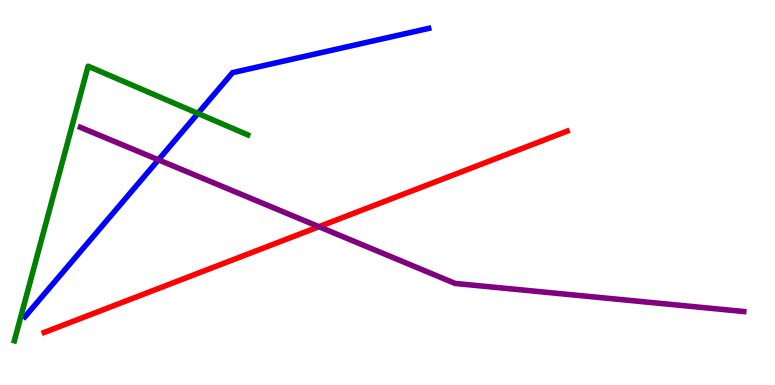[{'lines': ['blue', 'red'], 'intersections': []}, {'lines': ['green', 'red'], 'intersections': []}, {'lines': ['purple', 'red'], 'intersections': [{'x': 4.12, 'y': 4.11}]}, {'lines': ['blue', 'green'], 'intersections': [{'x': 2.55, 'y': 7.05}]}, {'lines': ['blue', 'purple'], 'intersections': [{'x': 2.04, 'y': 5.85}]}, {'lines': ['green', 'purple'], 'intersections': []}]